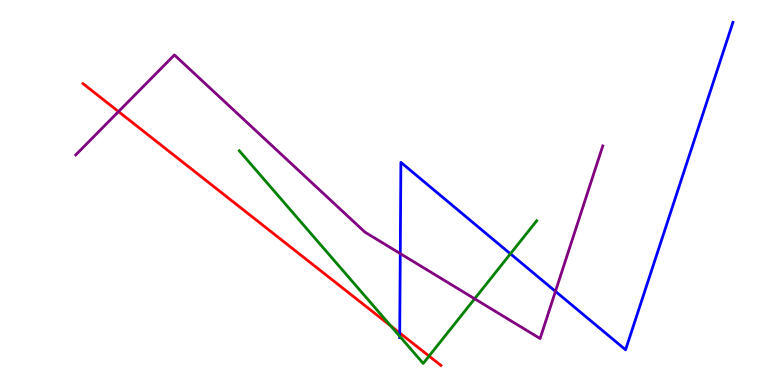[{'lines': ['blue', 'red'], 'intersections': [{'x': 5.16, 'y': 1.35}]}, {'lines': ['green', 'red'], 'intersections': [{'x': 5.04, 'y': 1.53}, {'x': 5.54, 'y': 0.752}]}, {'lines': ['purple', 'red'], 'intersections': [{'x': 1.53, 'y': 7.1}]}, {'lines': ['blue', 'green'], 'intersections': [{'x': 5.16, 'y': 1.27}, {'x': 6.59, 'y': 3.41}]}, {'lines': ['blue', 'purple'], 'intersections': [{'x': 5.16, 'y': 3.41}, {'x': 7.17, 'y': 2.43}]}, {'lines': ['green', 'purple'], 'intersections': [{'x': 6.12, 'y': 2.24}]}]